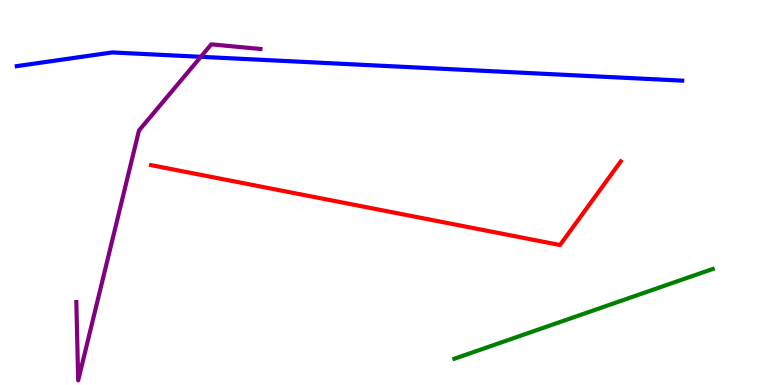[{'lines': ['blue', 'red'], 'intersections': []}, {'lines': ['green', 'red'], 'intersections': []}, {'lines': ['purple', 'red'], 'intersections': []}, {'lines': ['blue', 'green'], 'intersections': []}, {'lines': ['blue', 'purple'], 'intersections': [{'x': 2.59, 'y': 8.52}]}, {'lines': ['green', 'purple'], 'intersections': []}]